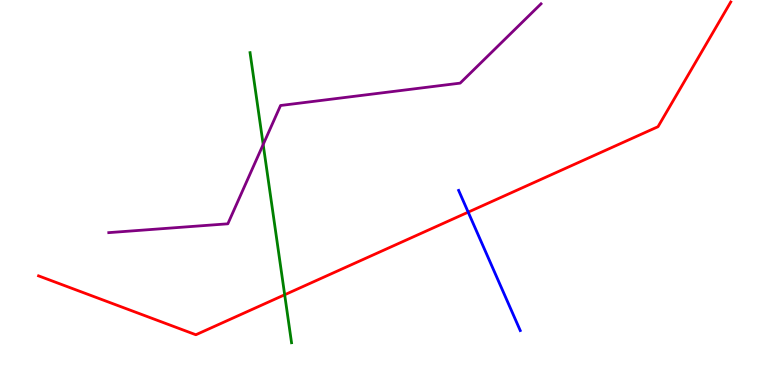[{'lines': ['blue', 'red'], 'intersections': [{'x': 6.04, 'y': 4.49}]}, {'lines': ['green', 'red'], 'intersections': [{'x': 3.67, 'y': 2.34}]}, {'lines': ['purple', 'red'], 'intersections': []}, {'lines': ['blue', 'green'], 'intersections': []}, {'lines': ['blue', 'purple'], 'intersections': []}, {'lines': ['green', 'purple'], 'intersections': [{'x': 3.4, 'y': 6.25}]}]